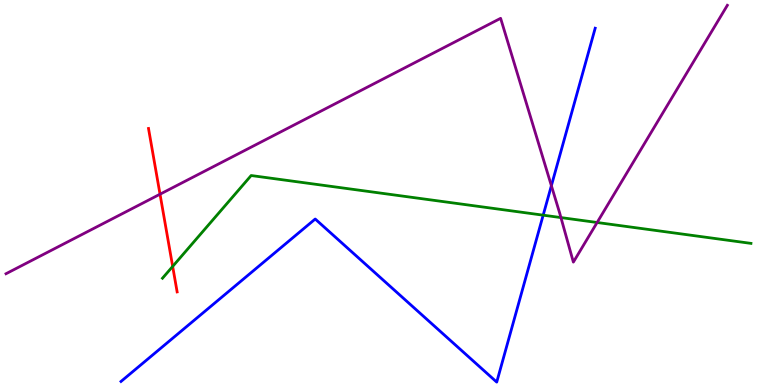[{'lines': ['blue', 'red'], 'intersections': []}, {'lines': ['green', 'red'], 'intersections': [{'x': 2.23, 'y': 3.08}]}, {'lines': ['purple', 'red'], 'intersections': [{'x': 2.06, 'y': 4.96}]}, {'lines': ['blue', 'green'], 'intersections': [{'x': 7.01, 'y': 4.41}]}, {'lines': ['blue', 'purple'], 'intersections': [{'x': 7.11, 'y': 5.18}]}, {'lines': ['green', 'purple'], 'intersections': [{'x': 7.24, 'y': 4.35}, {'x': 7.7, 'y': 4.22}]}]